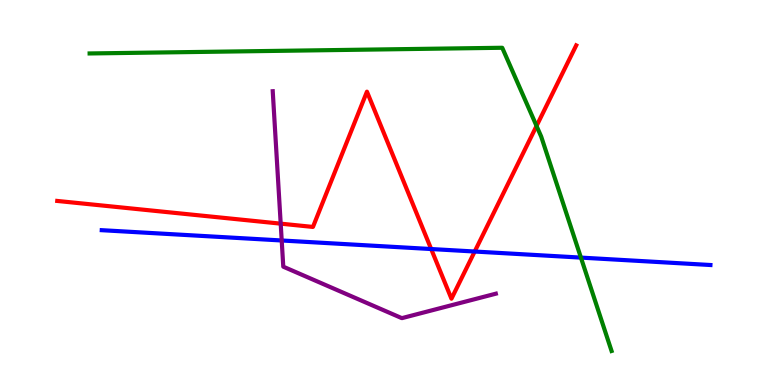[{'lines': ['blue', 'red'], 'intersections': [{'x': 5.56, 'y': 3.53}, {'x': 6.13, 'y': 3.47}]}, {'lines': ['green', 'red'], 'intersections': [{'x': 6.92, 'y': 6.73}]}, {'lines': ['purple', 'red'], 'intersections': [{'x': 3.62, 'y': 4.19}]}, {'lines': ['blue', 'green'], 'intersections': [{'x': 7.5, 'y': 3.31}]}, {'lines': ['blue', 'purple'], 'intersections': [{'x': 3.63, 'y': 3.75}]}, {'lines': ['green', 'purple'], 'intersections': []}]